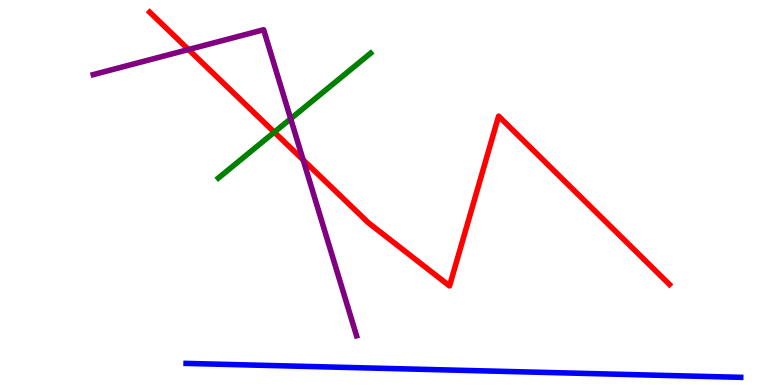[{'lines': ['blue', 'red'], 'intersections': []}, {'lines': ['green', 'red'], 'intersections': [{'x': 3.54, 'y': 6.57}]}, {'lines': ['purple', 'red'], 'intersections': [{'x': 2.43, 'y': 8.71}, {'x': 3.91, 'y': 5.84}]}, {'lines': ['blue', 'green'], 'intersections': []}, {'lines': ['blue', 'purple'], 'intersections': []}, {'lines': ['green', 'purple'], 'intersections': [{'x': 3.75, 'y': 6.92}]}]